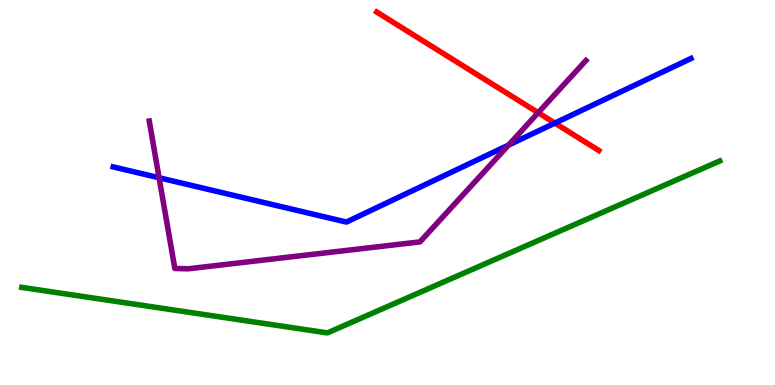[{'lines': ['blue', 'red'], 'intersections': [{'x': 7.16, 'y': 6.8}]}, {'lines': ['green', 'red'], 'intersections': []}, {'lines': ['purple', 'red'], 'intersections': [{'x': 6.94, 'y': 7.07}]}, {'lines': ['blue', 'green'], 'intersections': []}, {'lines': ['blue', 'purple'], 'intersections': [{'x': 2.05, 'y': 5.38}, {'x': 6.56, 'y': 6.23}]}, {'lines': ['green', 'purple'], 'intersections': []}]